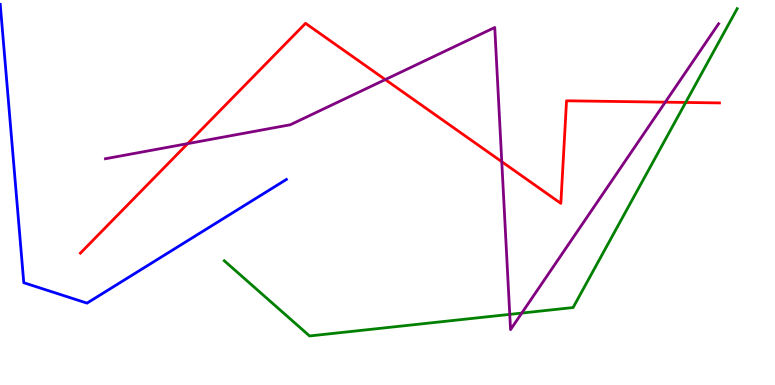[{'lines': ['blue', 'red'], 'intersections': []}, {'lines': ['green', 'red'], 'intersections': [{'x': 8.85, 'y': 7.34}]}, {'lines': ['purple', 'red'], 'intersections': [{'x': 2.42, 'y': 6.27}, {'x': 4.97, 'y': 7.93}, {'x': 6.47, 'y': 5.8}, {'x': 8.58, 'y': 7.35}]}, {'lines': ['blue', 'green'], 'intersections': []}, {'lines': ['blue', 'purple'], 'intersections': []}, {'lines': ['green', 'purple'], 'intersections': [{'x': 6.58, 'y': 1.83}, {'x': 6.73, 'y': 1.87}]}]